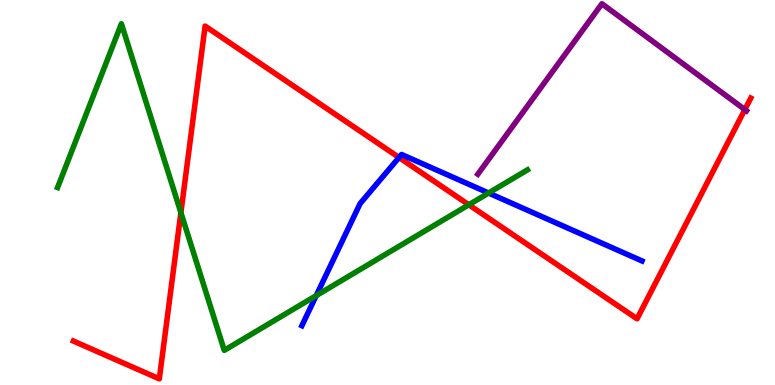[{'lines': ['blue', 'red'], 'intersections': [{'x': 5.15, 'y': 5.91}]}, {'lines': ['green', 'red'], 'intersections': [{'x': 2.33, 'y': 4.48}, {'x': 6.05, 'y': 4.68}]}, {'lines': ['purple', 'red'], 'intersections': [{'x': 9.61, 'y': 7.15}]}, {'lines': ['blue', 'green'], 'intersections': [{'x': 4.08, 'y': 2.32}, {'x': 6.3, 'y': 4.99}]}, {'lines': ['blue', 'purple'], 'intersections': []}, {'lines': ['green', 'purple'], 'intersections': []}]